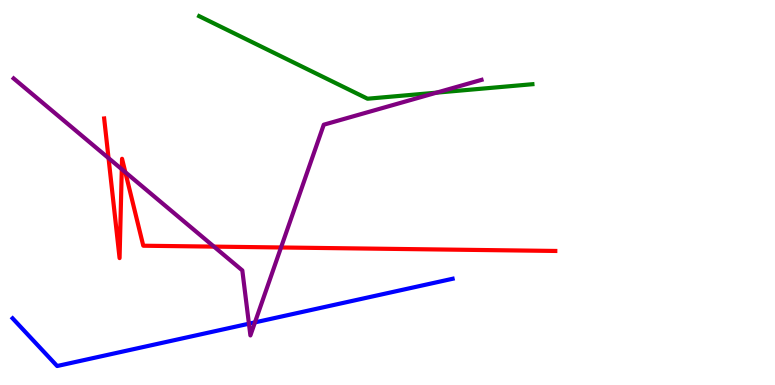[{'lines': ['blue', 'red'], 'intersections': []}, {'lines': ['green', 'red'], 'intersections': []}, {'lines': ['purple', 'red'], 'intersections': [{'x': 1.4, 'y': 5.89}, {'x': 1.57, 'y': 5.6}, {'x': 1.62, 'y': 5.53}, {'x': 2.76, 'y': 3.59}, {'x': 3.63, 'y': 3.57}]}, {'lines': ['blue', 'green'], 'intersections': []}, {'lines': ['blue', 'purple'], 'intersections': [{'x': 3.21, 'y': 1.59}, {'x': 3.29, 'y': 1.63}]}, {'lines': ['green', 'purple'], 'intersections': [{'x': 5.63, 'y': 7.59}]}]